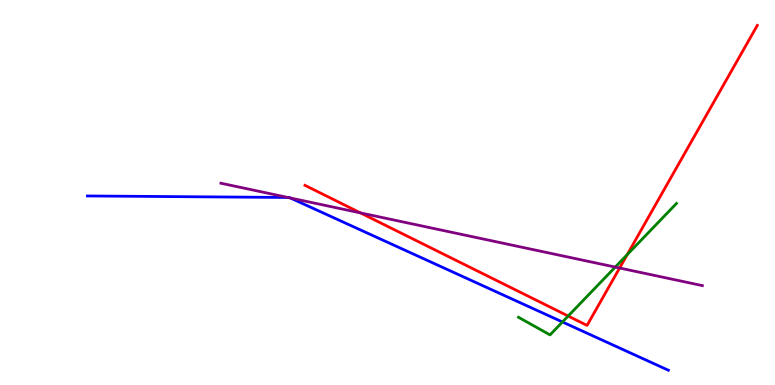[{'lines': ['blue', 'red'], 'intersections': []}, {'lines': ['green', 'red'], 'intersections': [{'x': 7.33, 'y': 1.79}, {'x': 8.09, 'y': 3.38}]}, {'lines': ['purple', 'red'], 'intersections': [{'x': 4.65, 'y': 4.47}, {'x': 8.0, 'y': 3.04}]}, {'lines': ['blue', 'green'], 'intersections': [{'x': 7.26, 'y': 1.64}]}, {'lines': ['blue', 'purple'], 'intersections': [{'x': 3.72, 'y': 4.87}, {'x': 3.75, 'y': 4.86}]}, {'lines': ['green', 'purple'], 'intersections': [{'x': 7.94, 'y': 3.06}]}]